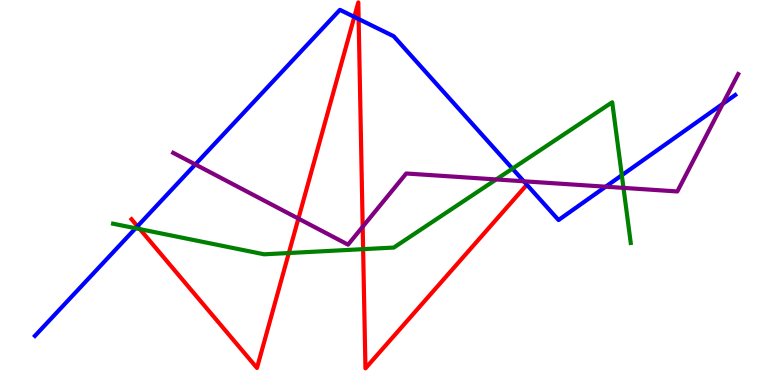[{'lines': ['blue', 'red'], 'intersections': [{'x': 1.77, 'y': 4.12}, {'x': 4.57, 'y': 9.56}, {'x': 4.63, 'y': 9.51}]}, {'lines': ['green', 'red'], 'intersections': [{'x': 1.8, 'y': 4.05}, {'x': 3.73, 'y': 3.43}, {'x': 4.69, 'y': 3.53}]}, {'lines': ['purple', 'red'], 'intersections': [{'x': 3.85, 'y': 4.32}, {'x': 4.68, 'y': 4.11}]}, {'lines': ['blue', 'green'], 'intersections': [{'x': 1.75, 'y': 4.07}, {'x': 6.61, 'y': 5.62}, {'x': 8.02, 'y': 5.45}]}, {'lines': ['blue', 'purple'], 'intersections': [{'x': 2.52, 'y': 5.73}, {'x': 6.76, 'y': 5.29}, {'x': 7.81, 'y': 5.15}, {'x': 9.33, 'y': 7.3}]}, {'lines': ['green', 'purple'], 'intersections': [{'x': 6.4, 'y': 5.34}, {'x': 8.05, 'y': 5.12}]}]